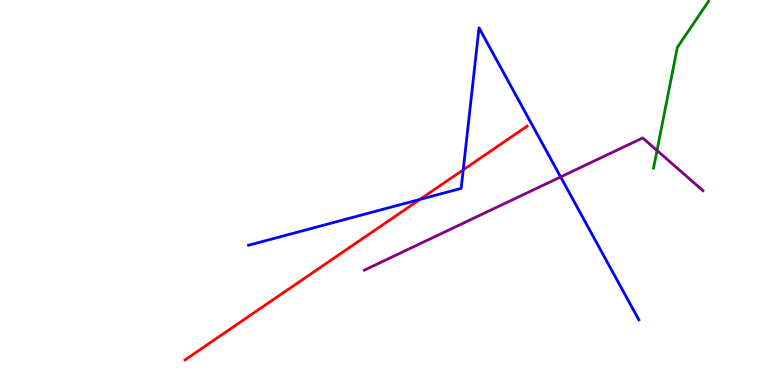[{'lines': ['blue', 'red'], 'intersections': [{'x': 5.42, 'y': 4.82}, {'x': 5.98, 'y': 5.59}]}, {'lines': ['green', 'red'], 'intersections': []}, {'lines': ['purple', 'red'], 'intersections': []}, {'lines': ['blue', 'green'], 'intersections': []}, {'lines': ['blue', 'purple'], 'intersections': [{'x': 7.23, 'y': 5.4}]}, {'lines': ['green', 'purple'], 'intersections': [{'x': 8.48, 'y': 6.09}]}]